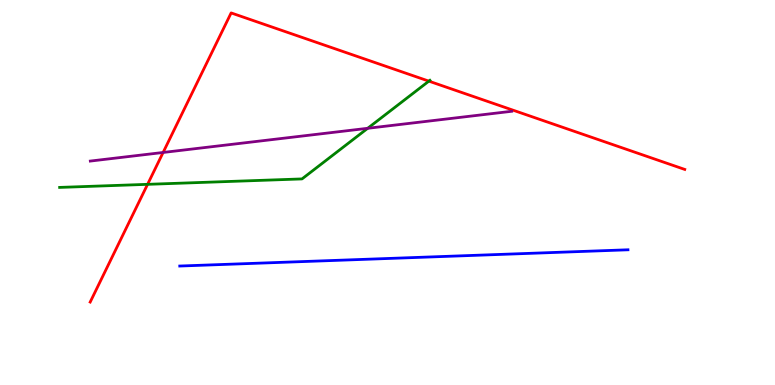[{'lines': ['blue', 'red'], 'intersections': []}, {'lines': ['green', 'red'], 'intersections': [{'x': 1.9, 'y': 5.21}, {'x': 5.53, 'y': 7.89}]}, {'lines': ['purple', 'red'], 'intersections': [{'x': 2.1, 'y': 6.04}]}, {'lines': ['blue', 'green'], 'intersections': []}, {'lines': ['blue', 'purple'], 'intersections': []}, {'lines': ['green', 'purple'], 'intersections': [{'x': 4.74, 'y': 6.67}]}]